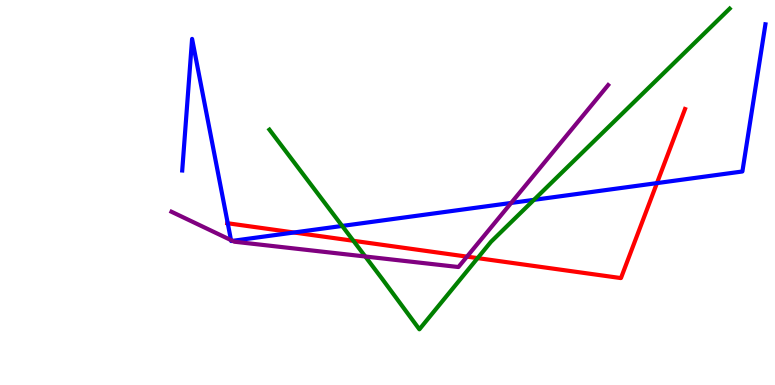[{'lines': ['blue', 'red'], 'intersections': [{'x': 2.94, 'y': 4.2}, {'x': 3.79, 'y': 3.96}, {'x': 8.48, 'y': 5.24}]}, {'lines': ['green', 'red'], 'intersections': [{'x': 4.56, 'y': 3.75}, {'x': 6.16, 'y': 3.3}]}, {'lines': ['purple', 'red'], 'intersections': [{'x': 6.03, 'y': 3.33}]}, {'lines': ['blue', 'green'], 'intersections': [{'x': 4.42, 'y': 4.13}, {'x': 6.89, 'y': 4.81}]}, {'lines': ['blue', 'purple'], 'intersections': [{'x': 2.98, 'y': 3.76}, {'x': 3.0, 'y': 3.74}, {'x': 6.6, 'y': 4.73}]}, {'lines': ['green', 'purple'], 'intersections': [{'x': 4.71, 'y': 3.34}]}]